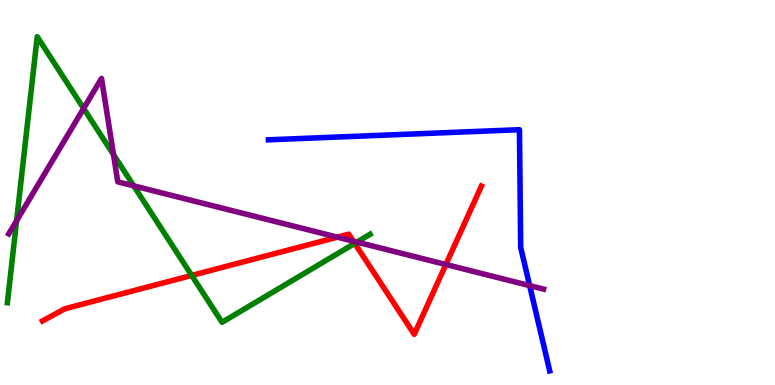[{'lines': ['blue', 'red'], 'intersections': []}, {'lines': ['green', 'red'], 'intersections': [{'x': 2.47, 'y': 2.85}, {'x': 4.58, 'y': 3.68}]}, {'lines': ['purple', 'red'], 'intersections': [{'x': 4.35, 'y': 3.84}, {'x': 4.56, 'y': 3.74}, {'x': 5.75, 'y': 3.13}]}, {'lines': ['blue', 'green'], 'intersections': []}, {'lines': ['blue', 'purple'], 'intersections': [{'x': 6.83, 'y': 2.58}]}, {'lines': ['green', 'purple'], 'intersections': [{'x': 0.214, 'y': 4.27}, {'x': 1.08, 'y': 7.18}, {'x': 1.46, 'y': 5.98}, {'x': 1.73, 'y': 5.17}, {'x': 4.61, 'y': 3.71}]}]